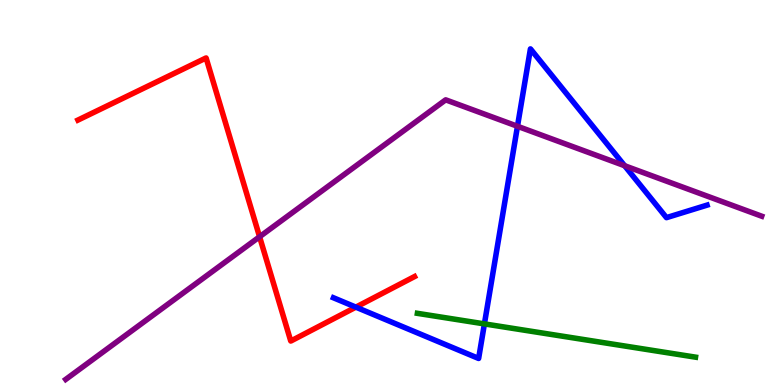[{'lines': ['blue', 'red'], 'intersections': [{'x': 4.59, 'y': 2.02}]}, {'lines': ['green', 'red'], 'intersections': []}, {'lines': ['purple', 'red'], 'intersections': [{'x': 3.35, 'y': 3.85}]}, {'lines': ['blue', 'green'], 'intersections': [{'x': 6.25, 'y': 1.59}]}, {'lines': ['blue', 'purple'], 'intersections': [{'x': 6.68, 'y': 6.72}, {'x': 8.06, 'y': 5.7}]}, {'lines': ['green', 'purple'], 'intersections': []}]